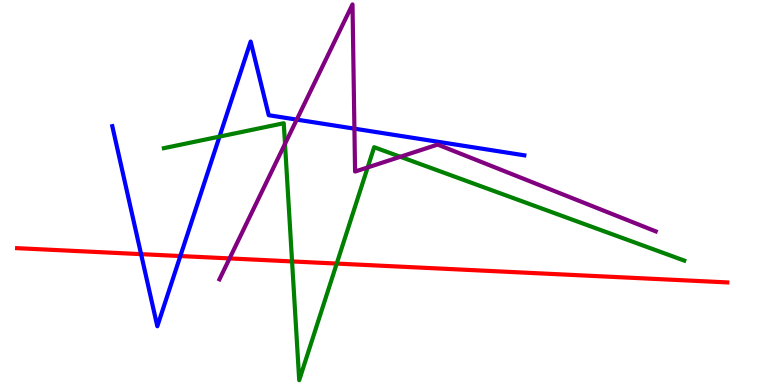[{'lines': ['blue', 'red'], 'intersections': [{'x': 1.82, 'y': 3.4}, {'x': 2.33, 'y': 3.35}]}, {'lines': ['green', 'red'], 'intersections': [{'x': 3.77, 'y': 3.21}, {'x': 4.34, 'y': 3.15}]}, {'lines': ['purple', 'red'], 'intersections': [{'x': 2.96, 'y': 3.29}]}, {'lines': ['blue', 'green'], 'intersections': [{'x': 2.83, 'y': 6.45}]}, {'lines': ['blue', 'purple'], 'intersections': [{'x': 3.83, 'y': 6.89}, {'x': 4.57, 'y': 6.66}]}, {'lines': ['green', 'purple'], 'intersections': [{'x': 3.68, 'y': 6.26}, {'x': 4.74, 'y': 5.65}, {'x': 5.17, 'y': 5.93}]}]